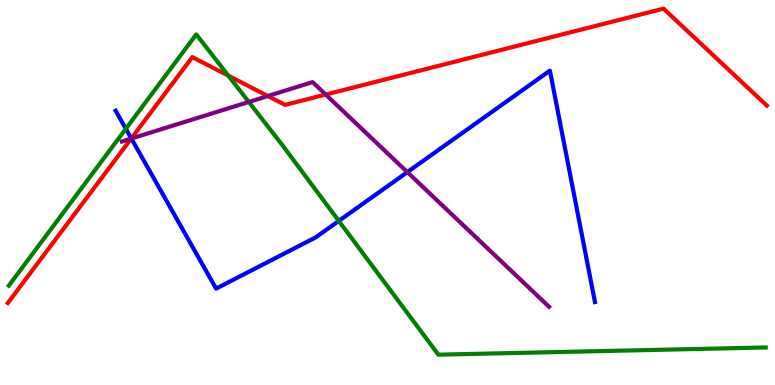[{'lines': ['blue', 'red'], 'intersections': [{'x': 1.69, 'y': 6.4}]}, {'lines': ['green', 'red'], 'intersections': [{'x': 2.95, 'y': 8.03}]}, {'lines': ['purple', 'red'], 'intersections': [{'x': 1.69, 'y': 6.4}, {'x': 3.46, 'y': 7.51}, {'x': 4.2, 'y': 7.54}]}, {'lines': ['blue', 'green'], 'intersections': [{'x': 1.62, 'y': 6.66}, {'x': 4.37, 'y': 4.26}]}, {'lines': ['blue', 'purple'], 'intersections': [{'x': 1.69, 'y': 6.4}, {'x': 5.26, 'y': 5.53}]}, {'lines': ['green', 'purple'], 'intersections': [{'x': 3.21, 'y': 7.35}]}]